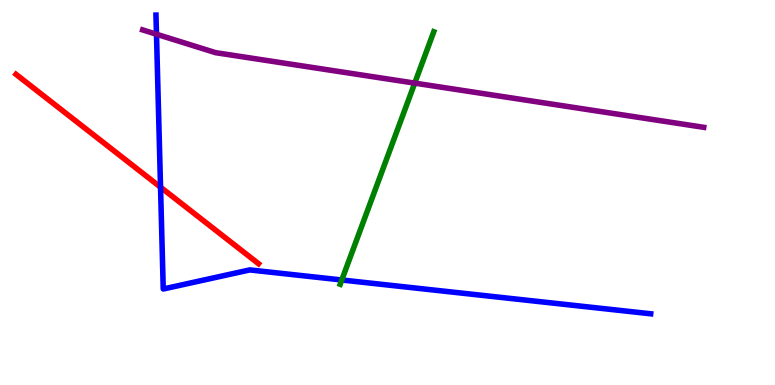[{'lines': ['blue', 'red'], 'intersections': [{'x': 2.07, 'y': 5.14}]}, {'lines': ['green', 'red'], 'intersections': []}, {'lines': ['purple', 'red'], 'intersections': []}, {'lines': ['blue', 'green'], 'intersections': [{'x': 4.41, 'y': 2.73}]}, {'lines': ['blue', 'purple'], 'intersections': [{'x': 2.02, 'y': 9.11}]}, {'lines': ['green', 'purple'], 'intersections': [{'x': 5.35, 'y': 7.84}]}]